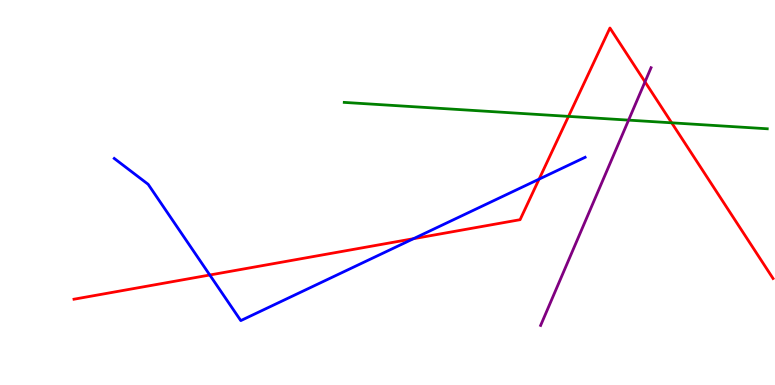[{'lines': ['blue', 'red'], 'intersections': [{'x': 2.71, 'y': 2.86}, {'x': 5.34, 'y': 3.8}, {'x': 6.96, 'y': 5.35}]}, {'lines': ['green', 'red'], 'intersections': [{'x': 7.34, 'y': 6.98}, {'x': 8.67, 'y': 6.81}]}, {'lines': ['purple', 'red'], 'intersections': [{'x': 8.32, 'y': 7.87}]}, {'lines': ['blue', 'green'], 'intersections': []}, {'lines': ['blue', 'purple'], 'intersections': []}, {'lines': ['green', 'purple'], 'intersections': [{'x': 8.11, 'y': 6.88}]}]